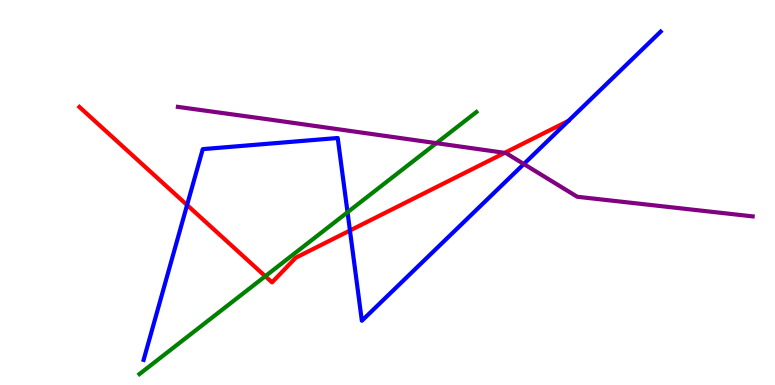[{'lines': ['blue', 'red'], 'intersections': [{'x': 2.41, 'y': 4.67}, {'x': 4.52, 'y': 4.01}]}, {'lines': ['green', 'red'], 'intersections': [{'x': 3.42, 'y': 2.83}]}, {'lines': ['purple', 'red'], 'intersections': [{'x': 6.51, 'y': 6.03}]}, {'lines': ['blue', 'green'], 'intersections': [{'x': 4.48, 'y': 4.49}]}, {'lines': ['blue', 'purple'], 'intersections': [{'x': 6.76, 'y': 5.74}]}, {'lines': ['green', 'purple'], 'intersections': [{'x': 5.63, 'y': 6.28}]}]